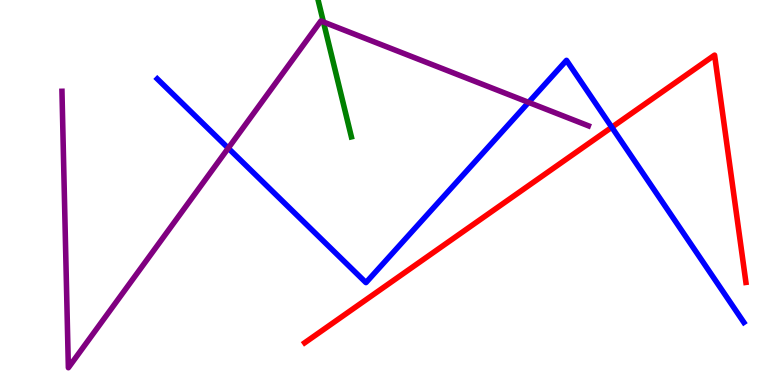[{'lines': ['blue', 'red'], 'intersections': [{'x': 7.89, 'y': 6.69}]}, {'lines': ['green', 'red'], 'intersections': []}, {'lines': ['purple', 'red'], 'intersections': []}, {'lines': ['blue', 'green'], 'intersections': []}, {'lines': ['blue', 'purple'], 'intersections': [{'x': 2.95, 'y': 6.15}, {'x': 6.82, 'y': 7.34}]}, {'lines': ['green', 'purple'], 'intersections': [{'x': 4.17, 'y': 9.43}]}]